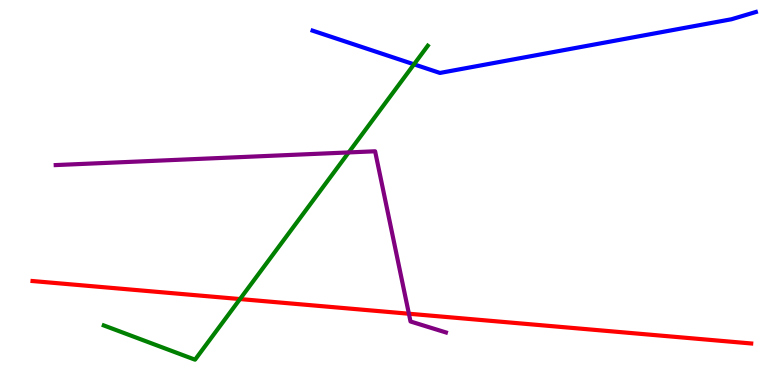[{'lines': ['blue', 'red'], 'intersections': []}, {'lines': ['green', 'red'], 'intersections': [{'x': 3.1, 'y': 2.23}]}, {'lines': ['purple', 'red'], 'intersections': [{'x': 5.28, 'y': 1.85}]}, {'lines': ['blue', 'green'], 'intersections': [{'x': 5.34, 'y': 8.33}]}, {'lines': ['blue', 'purple'], 'intersections': []}, {'lines': ['green', 'purple'], 'intersections': [{'x': 4.5, 'y': 6.04}]}]